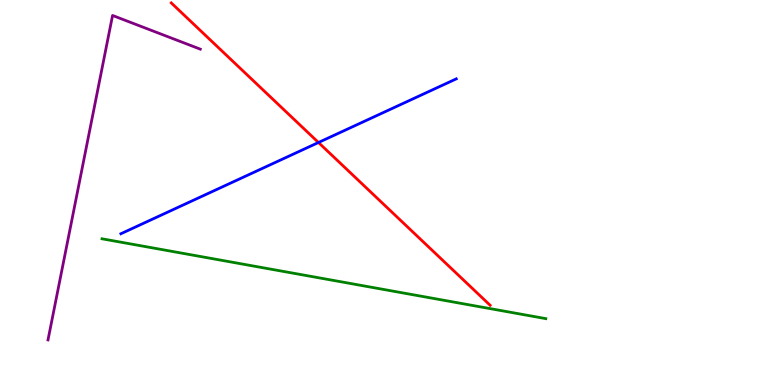[{'lines': ['blue', 'red'], 'intersections': [{'x': 4.11, 'y': 6.3}]}, {'lines': ['green', 'red'], 'intersections': []}, {'lines': ['purple', 'red'], 'intersections': []}, {'lines': ['blue', 'green'], 'intersections': []}, {'lines': ['blue', 'purple'], 'intersections': []}, {'lines': ['green', 'purple'], 'intersections': []}]